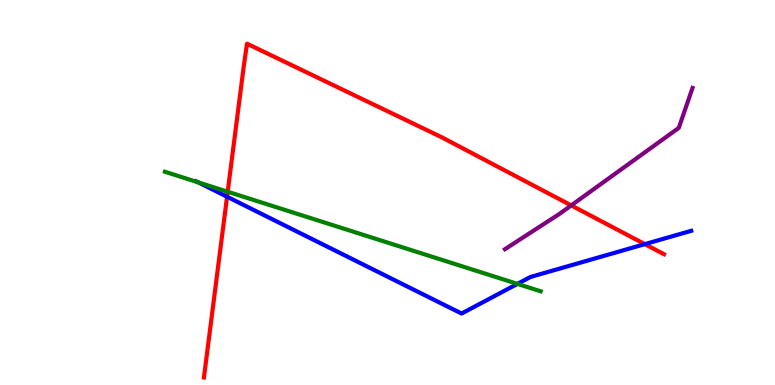[{'lines': ['blue', 'red'], 'intersections': [{'x': 2.93, 'y': 4.89}, {'x': 8.32, 'y': 3.66}]}, {'lines': ['green', 'red'], 'intersections': [{'x': 2.94, 'y': 5.02}]}, {'lines': ['purple', 'red'], 'intersections': [{'x': 7.37, 'y': 4.66}]}, {'lines': ['blue', 'green'], 'intersections': [{'x': 2.56, 'y': 5.26}, {'x': 6.68, 'y': 2.63}]}, {'lines': ['blue', 'purple'], 'intersections': []}, {'lines': ['green', 'purple'], 'intersections': []}]